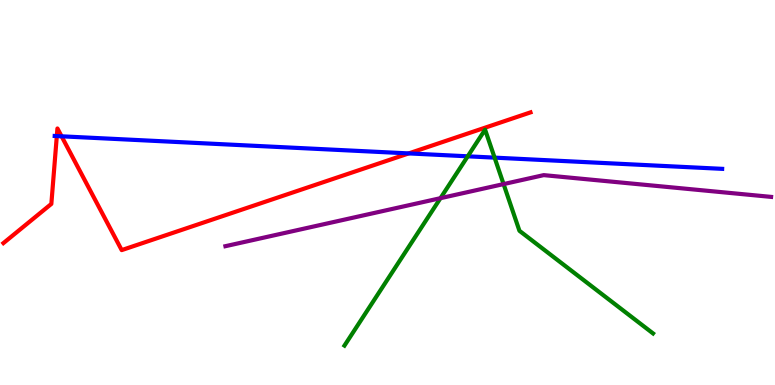[{'lines': ['blue', 'red'], 'intersections': [{'x': 0.733, 'y': 6.47}, {'x': 0.795, 'y': 6.46}, {'x': 5.27, 'y': 6.02}]}, {'lines': ['green', 'red'], 'intersections': []}, {'lines': ['purple', 'red'], 'intersections': []}, {'lines': ['blue', 'green'], 'intersections': [{'x': 6.04, 'y': 5.94}, {'x': 6.38, 'y': 5.91}]}, {'lines': ['blue', 'purple'], 'intersections': []}, {'lines': ['green', 'purple'], 'intersections': [{'x': 5.68, 'y': 4.85}, {'x': 6.5, 'y': 5.22}]}]